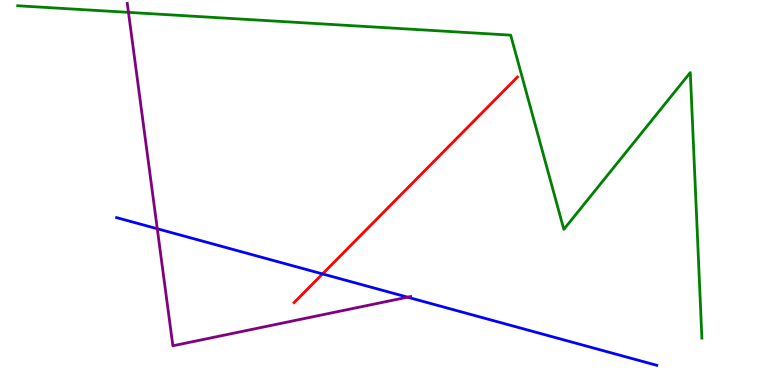[{'lines': ['blue', 'red'], 'intersections': [{'x': 4.16, 'y': 2.89}]}, {'lines': ['green', 'red'], 'intersections': []}, {'lines': ['purple', 'red'], 'intersections': []}, {'lines': ['blue', 'green'], 'intersections': []}, {'lines': ['blue', 'purple'], 'intersections': [{'x': 2.03, 'y': 4.06}, {'x': 5.26, 'y': 2.28}]}, {'lines': ['green', 'purple'], 'intersections': [{'x': 1.66, 'y': 9.68}]}]